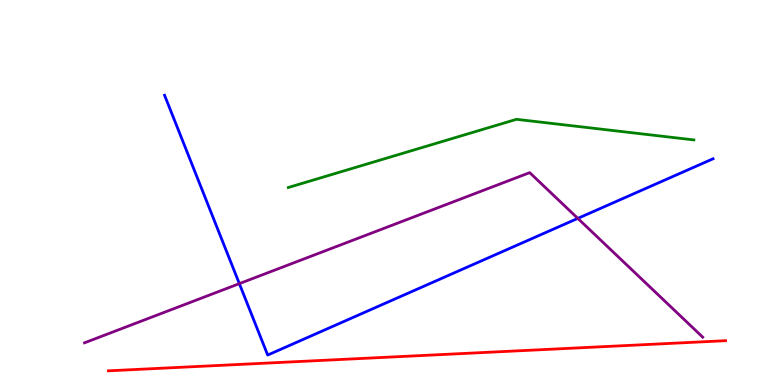[{'lines': ['blue', 'red'], 'intersections': []}, {'lines': ['green', 'red'], 'intersections': []}, {'lines': ['purple', 'red'], 'intersections': []}, {'lines': ['blue', 'green'], 'intersections': []}, {'lines': ['blue', 'purple'], 'intersections': [{'x': 3.09, 'y': 2.63}, {'x': 7.46, 'y': 4.33}]}, {'lines': ['green', 'purple'], 'intersections': []}]